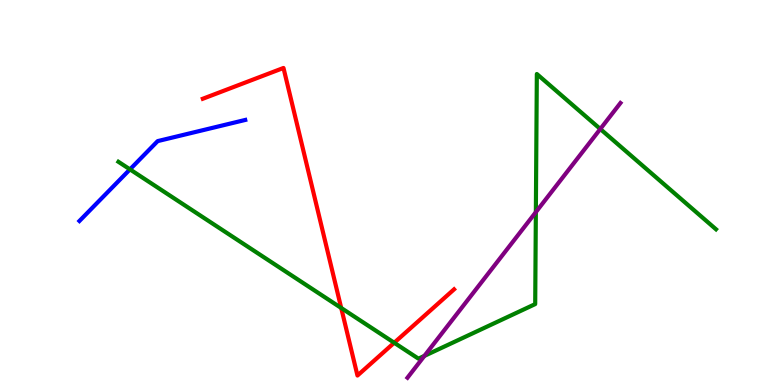[{'lines': ['blue', 'red'], 'intersections': []}, {'lines': ['green', 'red'], 'intersections': [{'x': 4.4, 'y': 2.0}, {'x': 5.09, 'y': 1.1}]}, {'lines': ['purple', 'red'], 'intersections': []}, {'lines': ['blue', 'green'], 'intersections': [{'x': 1.68, 'y': 5.6}]}, {'lines': ['blue', 'purple'], 'intersections': []}, {'lines': ['green', 'purple'], 'intersections': [{'x': 5.48, 'y': 0.756}, {'x': 6.91, 'y': 4.49}, {'x': 7.75, 'y': 6.65}]}]